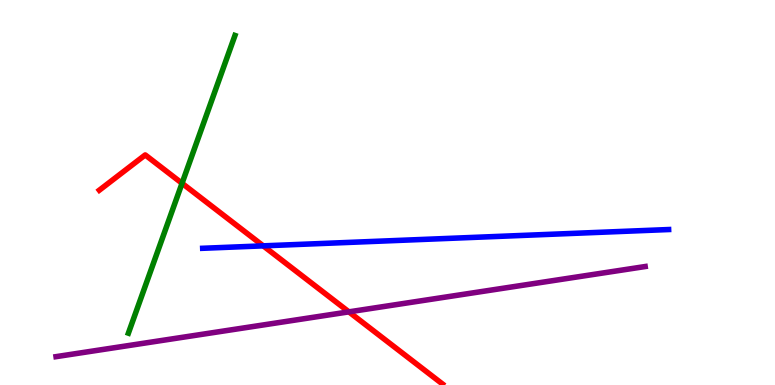[{'lines': ['blue', 'red'], 'intersections': [{'x': 3.4, 'y': 3.61}]}, {'lines': ['green', 'red'], 'intersections': [{'x': 2.35, 'y': 5.24}]}, {'lines': ['purple', 'red'], 'intersections': [{'x': 4.5, 'y': 1.9}]}, {'lines': ['blue', 'green'], 'intersections': []}, {'lines': ['blue', 'purple'], 'intersections': []}, {'lines': ['green', 'purple'], 'intersections': []}]